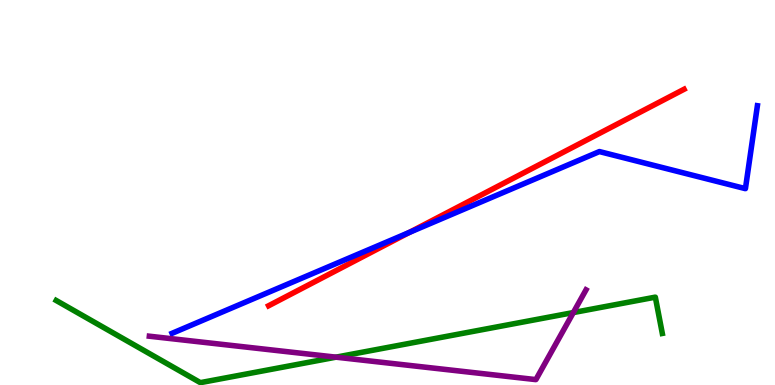[{'lines': ['blue', 'red'], 'intersections': [{'x': 5.28, 'y': 3.96}]}, {'lines': ['green', 'red'], 'intersections': []}, {'lines': ['purple', 'red'], 'intersections': []}, {'lines': ['blue', 'green'], 'intersections': []}, {'lines': ['blue', 'purple'], 'intersections': []}, {'lines': ['green', 'purple'], 'intersections': [{'x': 4.34, 'y': 0.723}, {'x': 7.4, 'y': 1.88}]}]